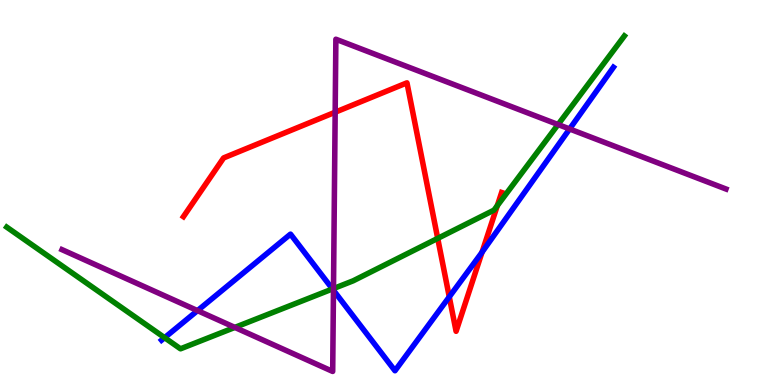[{'lines': ['blue', 'red'], 'intersections': [{'x': 5.8, 'y': 2.29}, {'x': 6.22, 'y': 3.45}]}, {'lines': ['green', 'red'], 'intersections': [{'x': 5.65, 'y': 3.81}, {'x': 6.42, 'y': 4.66}]}, {'lines': ['purple', 'red'], 'intersections': [{'x': 4.32, 'y': 7.09}]}, {'lines': ['blue', 'green'], 'intersections': [{'x': 2.12, 'y': 1.23}, {'x': 4.29, 'y': 2.49}]}, {'lines': ['blue', 'purple'], 'intersections': [{'x': 2.55, 'y': 1.93}, {'x': 4.3, 'y': 2.46}, {'x': 7.35, 'y': 6.65}]}, {'lines': ['green', 'purple'], 'intersections': [{'x': 3.03, 'y': 1.5}, {'x': 4.3, 'y': 2.5}, {'x': 7.2, 'y': 6.77}]}]